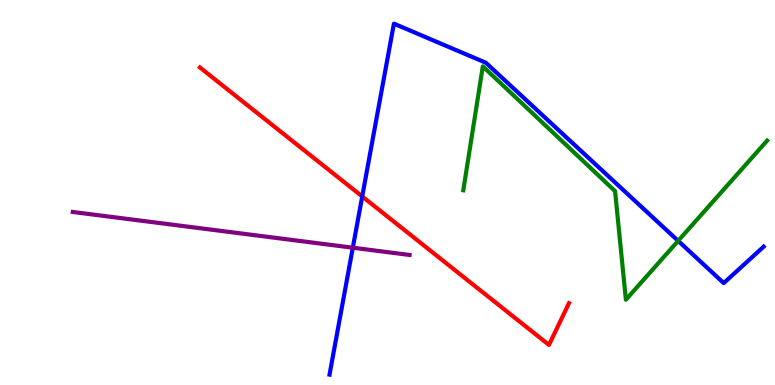[{'lines': ['blue', 'red'], 'intersections': [{'x': 4.67, 'y': 4.9}]}, {'lines': ['green', 'red'], 'intersections': []}, {'lines': ['purple', 'red'], 'intersections': []}, {'lines': ['blue', 'green'], 'intersections': [{'x': 8.75, 'y': 3.74}]}, {'lines': ['blue', 'purple'], 'intersections': [{'x': 4.55, 'y': 3.57}]}, {'lines': ['green', 'purple'], 'intersections': []}]